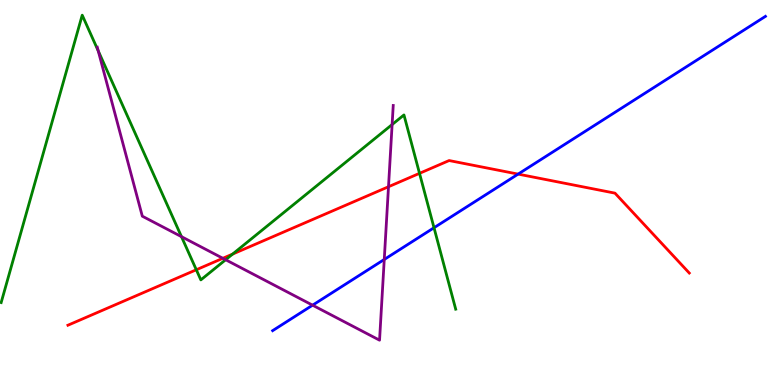[{'lines': ['blue', 'red'], 'intersections': [{'x': 6.69, 'y': 5.48}]}, {'lines': ['green', 'red'], 'intersections': [{'x': 2.53, 'y': 2.99}, {'x': 3.0, 'y': 3.4}, {'x': 5.41, 'y': 5.5}]}, {'lines': ['purple', 'red'], 'intersections': [{'x': 2.88, 'y': 3.29}, {'x': 5.01, 'y': 5.15}]}, {'lines': ['blue', 'green'], 'intersections': [{'x': 5.6, 'y': 4.08}]}, {'lines': ['blue', 'purple'], 'intersections': [{'x': 4.03, 'y': 2.07}, {'x': 4.96, 'y': 3.26}]}, {'lines': ['green', 'purple'], 'intersections': [{'x': 1.27, 'y': 8.68}, {'x': 2.34, 'y': 3.85}, {'x': 2.91, 'y': 3.25}, {'x': 5.06, 'y': 6.76}]}]